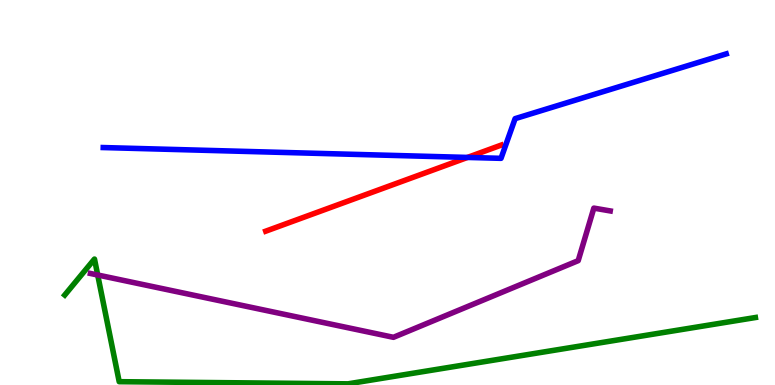[{'lines': ['blue', 'red'], 'intersections': [{'x': 6.03, 'y': 5.91}]}, {'lines': ['green', 'red'], 'intersections': []}, {'lines': ['purple', 'red'], 'intersections': []}, {'lines': ['blue', 'green'], 'intersections': []}, {'lines': ['blue', 'purple'], 'intersections': []}, {'lines': ['green', 'purple'], 'intersections': [{'x': 1.26, 'y': 2.86}]}]